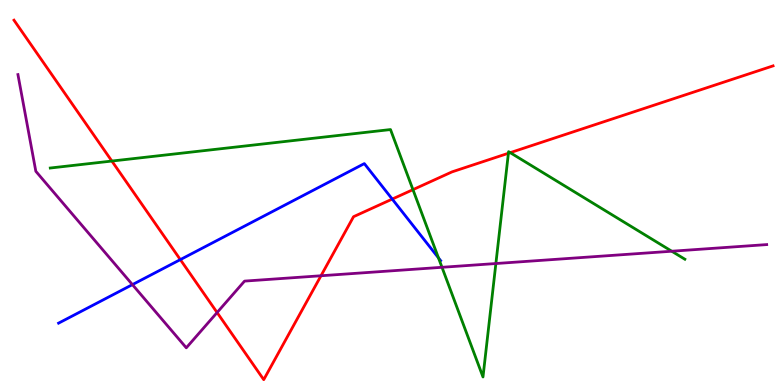[{'lines': ['blue', 'red'], 'intersections': [{'x': 2.33, 'y': 3.26}, {'x': 5.06, 'y': 4.83}]}, {'lines': ['green', 'red'], 'intersections': [{'x': 1.44, 'y': 5.82}, {'x': 5.33, 'y': 5.07}, {'x': 6.56, 'y': 6.02}, {'x': 6.58, 'y': 6.03}]}, {'lines': ['purple', 'red'], 'intersections': [{'x': 2.8, 'y': 1.88}, {'x': 4.14, 'y': 2.84}]}, {'lines': ['blue', 'green'], 'intersections': [{'x': 5.66, 'y': 3.3}]}, {'lines': ['blue', 'purple'], 'intersections': [{'x': 1.71, 'y': 2.61}]}, {'lines': ['green', 'purple'], 'intersections': [{'x': 5.7, 'y': 3.06}, {'x': 6.4, 'y': 3.16}, {'x': 8.67, 'y': 3.47}]}]